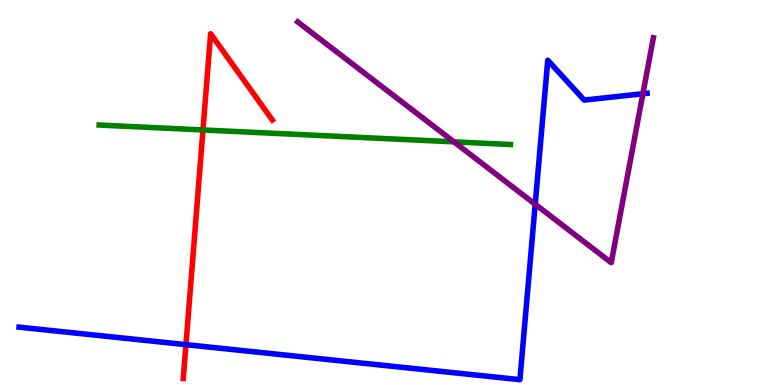[{'lines': ['blue', 'red'], 'intersections': [{'x': 2.4, 'y': 1.05}]}, {'lines': ['green', 'red'], 'intersections': [{'x': 2.62, 'y': 6.62}]}, {'lines': ['purple', 'red'], 'intersections': []}, {'lines': ['blue', 'green'], 'intersections': []}, {'lines': ['blue', 'purple'], 'intersections': [{'x': 6.91, 'y': 4.69}, {'x': 8.3, 'y': 7.56}]}, {'lines': ['green', 'purple'], 'intersections': [{'x': 5.86, 'y': 6.32}]}]